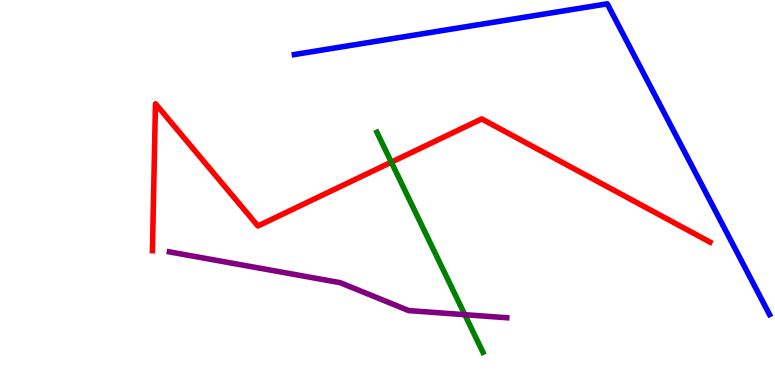[{'lines': ['blue', 'red'], 'intersections': []}, {'lines': ['green', 'red'], 'intersections': [{'x': 5.05, 'y': 5.79}]}, {'lines': ['purple', 'red'], 'intersections': []}, {'lines': ['blue', 'green'], 'intersections': []}, {'lines': ['blue', 'purple'], 'intersections': []}, {'lines': ['green', 'purple'], 'intersections': [{'x': 6.0, 'y': 1.83}]}]